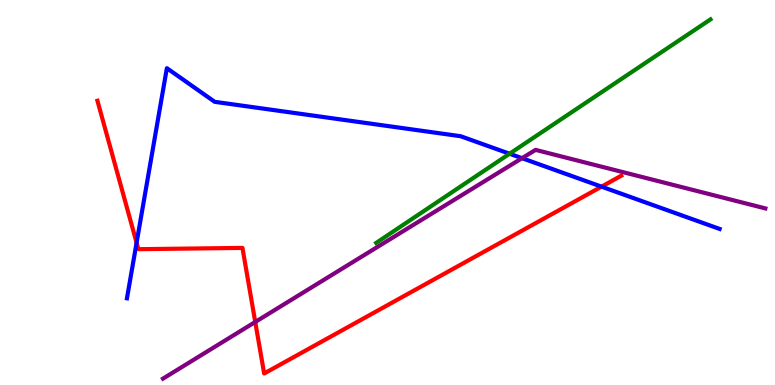[{'lines': ['blue', 'red'], 'intersections': [{'x': 1.76, 'y': 3.7}, {'x': 7.76, 'y': 5.15}]}, {'lines': ['green', 'red'], 'intersections': []}, {'lines': ['purple', 'red'], 'intersections': [{'x': 3.29, 'y': 1.64}]}, {'lines': ['blue', 'green'], 'intersections': [{'x': 6.58, 'y': 6.01}]}, {'lines': ['blue', 'purple'], 'intersections': [{'x': 6.74, 'y': 5.89}]}, {'lines': ['green', 'purple'], 'intersections': []}]